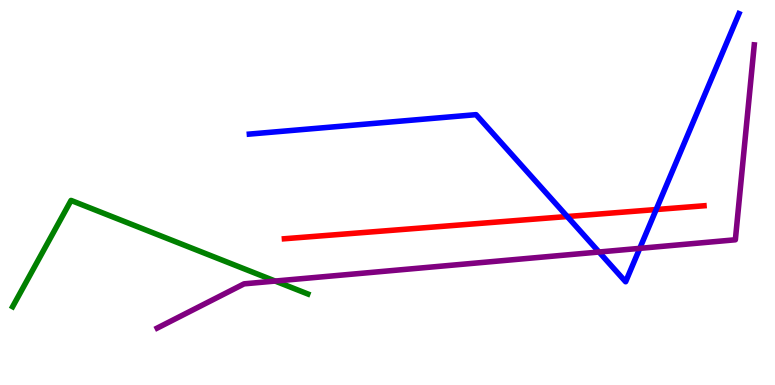[{'lines': ['blue', 'red'], 'intersections': [{'x': 7.32, 'y': 4.38}, {'x': 8.47, 'y': 4.56}]}, {'lines': ['green', 'red'], 'intersections': []}, {'lines': ['purple', 'red'], 'intersections': []}, {'lines': ['blue', 'green'], 'intersections': []}, {'lines': ['blue', 'purple'], 'intersections': [{'x': 7.73, 'y': 3.45}, {'x': 8.25, 'y': 3.55}]}, {'lines': ['green', 'purple'], 'intersections': [{'x': 3.55, 'y': 2.7}]}]